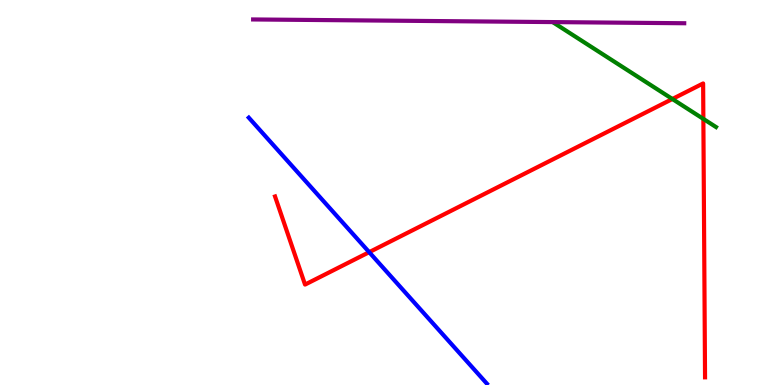[{'lines': ['blue', 'red'], 'intersections': [{'x': 4.76, 'y': 3.45}]}, {'lines': ['green', 'red'], 'intersections': [{'x': 8.68, 'y': 7.43}, {'x': 9.08, 'y': 6.91}]}, {'lines': ['purple', 'red'], 'intersections': []}, {'lines': ['blue', 'green'], 'intersections': []}, {'lines': ['blue', 'purple'], 'intersections': []}, {'lines': ['green', 'purple'], 'intersections': []}]